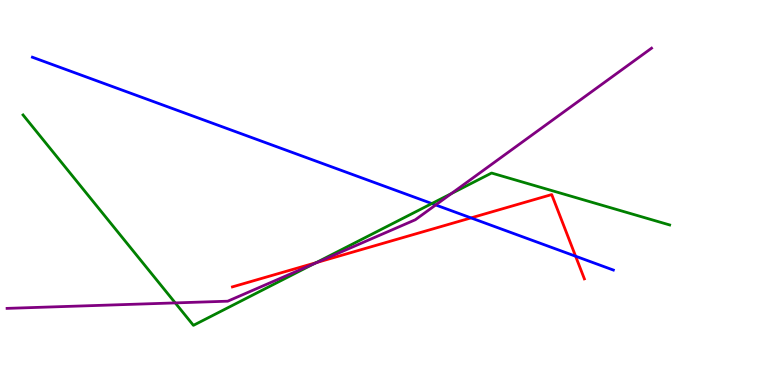[{'lines': ['blue', 'red'], 'intersections': [{'x': 6.08, 'y': 4.34}, {'x': 7.43, 'y': 3.35}]}, {'lines': ['green', 'red'], 'intersections': [{'x': 4.08, 'y': 3.18}]}, {'lines': ['purple', 'red'], 'intersections': [{'x': 4.09, 'y': 3.18}]}, {'lines': ['blue', 'green'], 'intersections': [{'x': 5.57, 'y': 4.71}]}, {'lines': ['blue', 'purple'], 'intersections': [{'x': 5.62, 'y': 4.68}]}, {'lines': ['green', 'purple'], 'intersections': [{'x': 2.26, 'y': 2.13}, {'x': 4.05, 'y': 3.15}, {'x': 5.82, 'y': 4.97}]}]